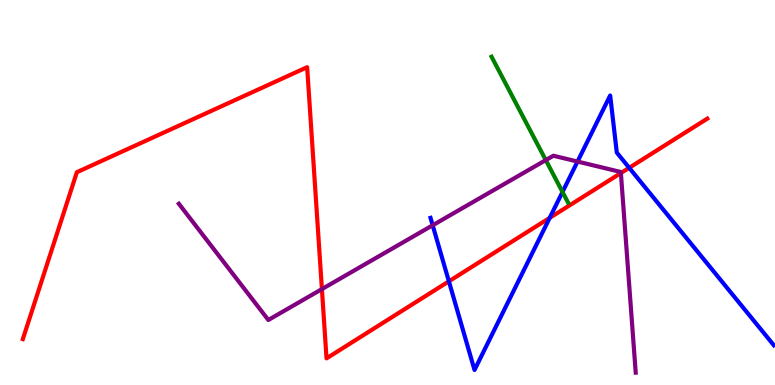[{'lines': ['blue', 'red'], 'intersections': [{'x': 5.79, 'y': 2.69}, {'x': 7.09, 'y': 4.34}, {'x': 8.12, 'y': 5.64}]}, {'lines': ['green', 'red'], 'intersections': []}, {'lines': ['purple', 'red'], 'intersections': [{'x': 4.15, 'y': 2.49}, {'x': 8.01, 'y': 5.51}]}, {'lines': ['blue', 'green'], 'intersections': [{'x': 7.26, 'y': 5.01}]}, {'lines': ['blue', 'purple'], 'intersections': [{'x': 5.58, 'y': 4.15}, {'x': 7.45, 'y': 5.8}]}, {'lines': ['green', 'purple'], 'intersections': [{'x': 7.04, 'y': 5.84}]}]